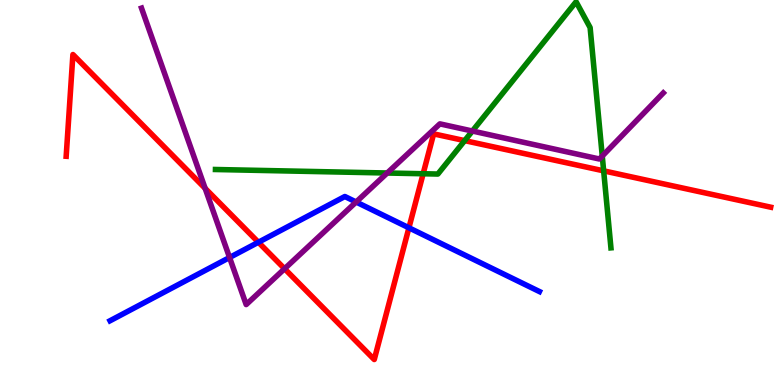[{'lines': ['blue', 'red'], 'intersections': [{'x': 3.33, 'y': 3.71}, {'x': 5.28, 'y': 4.08}]}, {'lines': ['green', 'red'], 'intersections': [{'x': 5.46, 'y': 5.49}, {'x': 6.0, 'y': 6.35}, {'x': 7.79, 'y': 5.56}]}, {'lines': ['purple', 'red'], 'intersections': [{'x': 2.65, 'y': 5.11}, {'x': 3.67, 'y': 3.02}]}, {'lines': ['blue', 'green'], 'intersections': []}, {'lines': ['blue', 'purple'], 'intersections': [{'x': 2.96, 'y': 3.31}, {'x': 4.6, 'y': 4.75}]}, {'lines': ['green', 'purple'], 'intersections': [{'x': 5.0, 'y': 5.51}, {'x': 6.1, 'y': 6.6}, {'x': 7.77, 'y': 5.95}]}]